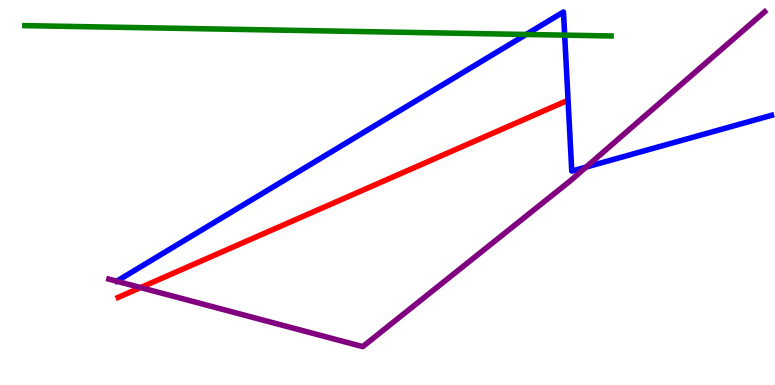[{'lines': ['blue', 'red'], 'intersections': []}, {'lines': ['green', 'red'], 'intersections': []}, {'lines': ['purple', 'red'], 'intersections': [{'x': 1.81, 'y': 2.53}]}, {'lines': ['blue', 'green'], 'intersections': [{'x': 6.79, 'y': 9.1}, {'x': 7.29, 'y': 9.09}]}, {'lines': ['blue', 'purple'], 'intersections': [{'x': 7.56, 'y': 5.66}]}, {'lines': ['green', 'purple'], 'intersections': []}]